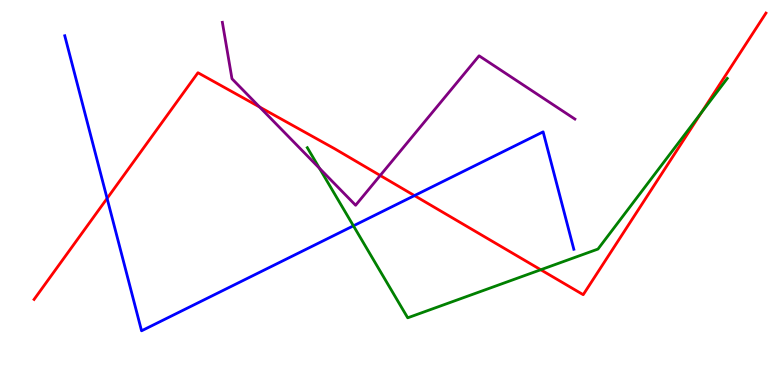[{'lines': ['blue', 'red'], 'intersections': [{'x': 1.38, 'y': 4.85}, {'x': 5.35, 'y': 4.92}]}, {'lines': ['green', 'red'], 'intersections': [{'x': 6.98, 'y': 2.99}, {'x': 9.05, 'y': 7.07}]}, {'lines': ['purple', 'red'], 'intersections': [{'x': 3.35, 'y': 7.22}, {'x': 4.91, 'y': 5.44}]}, {'lines': ['blue', 'green'], 'intersections': [{'x': 4.56, 'y': 4.13}]}, {'lines': ['blue', 'purple'], 'intersections': []}, {'lines': ['green', 'purple'], 'intersections': [{'x': 4.12, 'y': 5.63}]}]